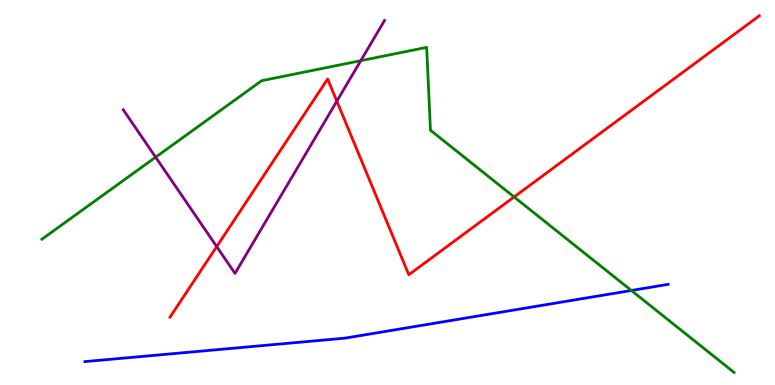[{'lines': ['blue', 'red'], 'intersections': []}, {'lines': ['green', 'red'], 'intersections': [{'x': 6.63, 'y': 4.88}]}, {'lines': ['purple', 'red'], 'intersections': [{'x': 2.8, 'y': 3.59}, {'x': 4.35, 'y': 7.37}]}, {'lines': ['blue', 'green'], 'intersections': [{'x': 8.15, 'y': 2.46}]}, {'lines': ['blue', 'purple'], 'intersections': []}, {'lines': ['green', 'purple'], 'intersections': [{'x': 2.01, 'y': 5.92}, {'x': 4.66, 'y': 8.42}]}]